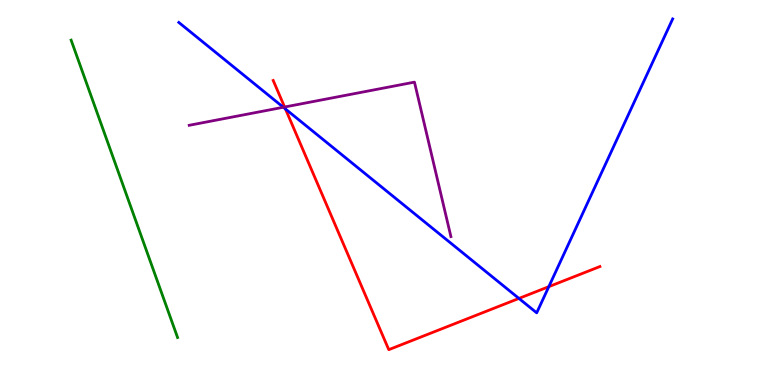[{'lines': ['blue', 'red'], 'intersections': [{'x': 3.68, 'y': 7.17}, {'x': 6.7, 'y': 2.25}, {'x': 7.08, 'y': 2.55}]}, {'lines': ['green', 'red'], 'intersections': []}, {'lines': ['purple', 'red'], 'intersections': [{'x': 3.67, 'y': 7.22}]}, {'lines': ['blue', 'green'], 'intersections': []}, {'lines': ['blue', 'purple'], 'intersections': [{'x': 3.66, 'y': 7.21}]}, {'lines': ['green', 'purple'], 'intersections': []}]